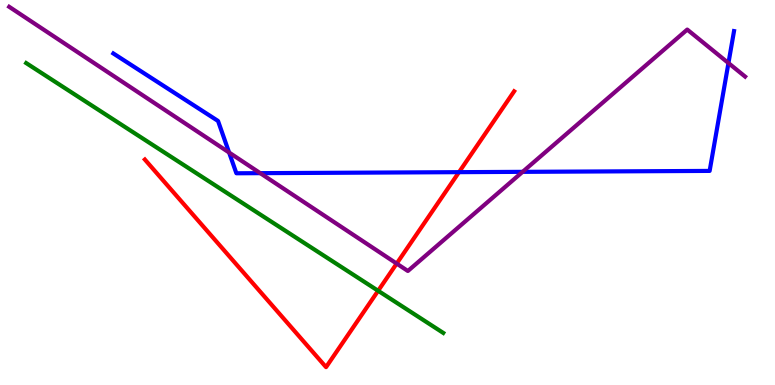[{'lines': ['blue', 'red'], 'intersections': [{'x': 5.92, 'y': 5.53}]}, {'lines': ['green', 'red'], 'intersections': [{'x': 4.88, 'y': 2.45}]}, {'lines': ['purple', 'red'], 'intersections': [{'x': 5.12, 'y': 3.15}]}, {'lines': ['blue', 'green'], 'intersections': []}, {'lines': ['blue', 'purple'], 'intersections': [{'x': 2.96, 'y': 6.04}, {'x': 3.36, 'y': 5.5}, {'x': 6.74, 'y': 5.54}, {'x': 9.4, 'y': 8.36}]}, {'lines': ['green', 'purple'], 'intersections': []}]